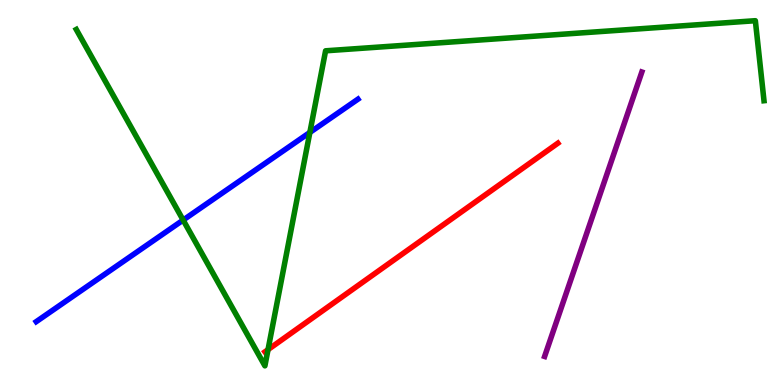[{'lines': ['blue', 'red'], 'intersections': []}, {'lines': ['green', 'red'], 'intersections': [{'x': 3.46, 'y': 0.919}]}, {'lines': ['purple', 'red'], 'intersections': []}, {'lines': ['blue', 'green'], 'intersections': [{'x': 2.36, 'y': 4.28}, {'x': 4.0, 'y': 6.56}]}, {'lines': ['blue', 'purple'], 'intersections': []}, {'lines': ['green', 'purple'], 'intersections': []}]